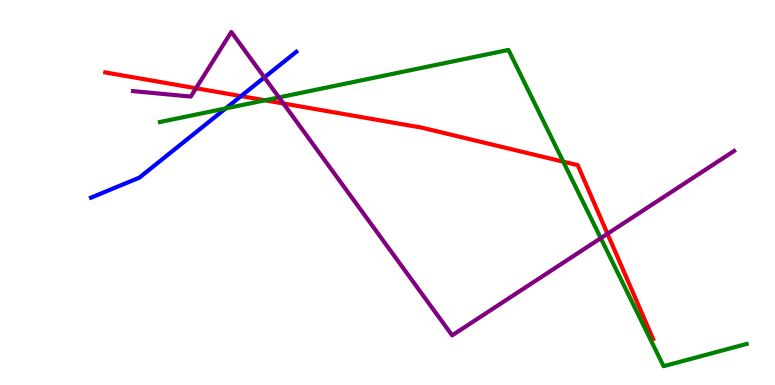[{'lines': ['blue', 'red'], 'intersections': [{'x': 3.11, 'y': 7.5}]}, {'lines': ['green', 'red'], 'intersections': [{'x': 3.42, 'y': 7.39}, {'x': 7.27, 'y': 5.8}]}, {'lines': ['purple', 'red'], 'intersections': [{'x': 2.53, 'y': 7.71}, {'x': 3.66, 'y': 7.31}, {'x': 7.84, 'y': 3.93}]}, {'lines': ['blue', 'green'], 'intersections': [{'x': 2.91, 'y': 7.18}]}, {'lines': ['blue', 'purple'], 'intersections': [{'x': 3.41, 'y': 7.99}]}, {'lines': ['green', 'purple'], 'intersections': [{'x': 3.6, 'y': 7.47}, {'x': 7.75, 'y': 3.81}]}]